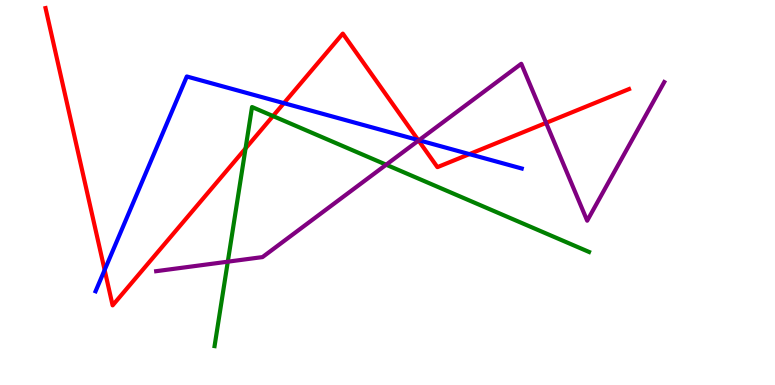[{'lines': ['blue', 'red'], 'intersections': [{'x': 1.35, 'y': 2.99}, {'x': 3.66, 'y': 7.32}, {'x': 5.4, 'y': 6.36}, {'x': 6.06, 'y': 6.0}]}, {'lines': ['green', 'red'], 'intersections': [{'x': 3.17, 'y': 6.14}, {'x': 3.52, 'y': 6.99}]}, {'lines': ['purple', 'red'], 'intersections': [{'x': 5.4, 'y': 6.35}, {'x': 7.05, 'y': 6.81}]}, {'lines': ['blue', 'green'], 'intersections': []}, {'lines': ['blue', 'purple'], 'intersections': [{'x': 5.41, 'y': 6.36}]}, {'lines': ['green', 'purple'], 'intersections': [{'x': 2.94, 'y': 3.2}, {'x': 4.98, 'y': 5.72}]}]